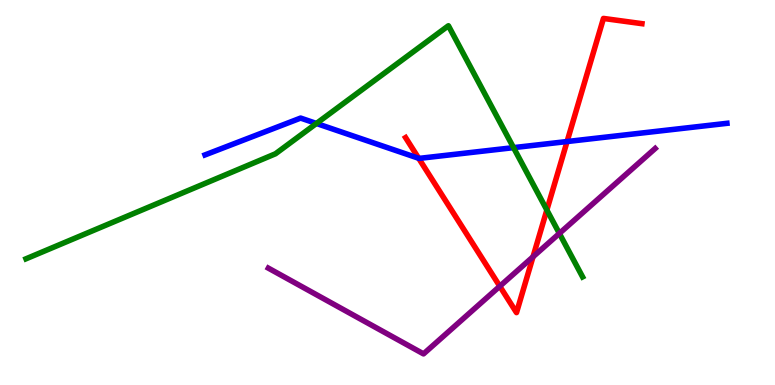[{'lines': ['blue', 'red'], 'intersections': [{'x': 5.4, 'y': 5.89}, {'x': 7.32, 'y': 6.32}]}, {'lines': ['green', 'red'], 'intersections': [{'x': 7.06, 'y': 4.55}]}, {'lines': ['purple', 'red'], 'intersections': [{'x': 6.45, 'y': 2.56}, {'x': 6.88, 'y': 3.33}]}, {'lines': ['blue', 'green'], 'intersections': [{'x': 4.08, 'y': 6.79}, {'x': 6.63, 'y': 6.17}]}, {'lines': ['blue', 'purple'], 'intersections': []}, {'lines': ['green', 'purple'], 'intersections': [{'x': 7.22, 'y': 3.94}]}]